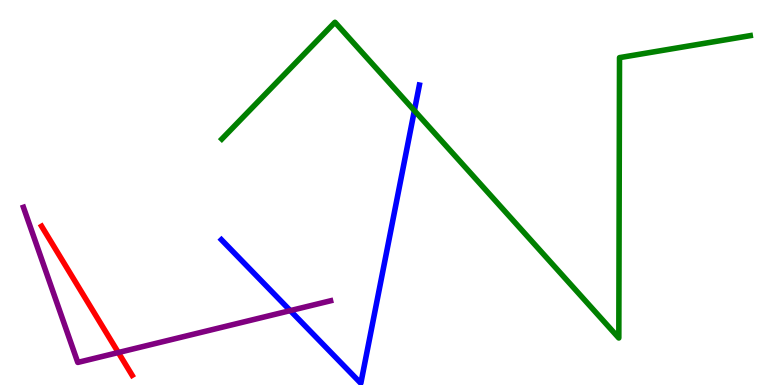[{'lines': ['blue', 'red'], 'intersections': []}, {'lines': ['green', 'red'], 'intersections': []}, {'lines': ['purple', 'red'], 'intersections': [{'x': 1.53, 'y': 0.843}]}, {'lines': ['blue', 'green'], 'intersections': [{'x': 5.35, 'y': 7.13}]}, {'lines': ['blue', 'purple'], 'intersections': [{'x': 3.75, 'y': 1.93}]}, {'lines': ['green', 'purple'], 'intersections': []}]